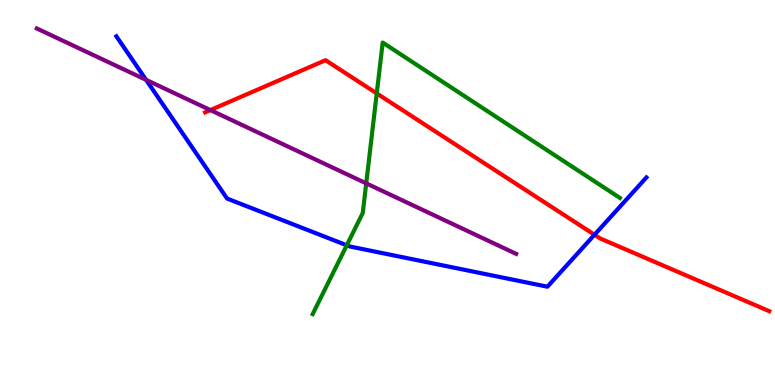[{'lines': ['blue', 'red'], 'intersections': [{'x': 7.67, 'y': 3.9}]}, {'lines': ['green', 'red'], 'intersections': [{'x': 4.86, 'y': 7.57}]}, {'lines': ['purple', 'red'], 'intersections': [{'x': 2.71, 'y': 7.14}]}, {'lines': ['blue', 'green'], 'intersections': [{'x': 4.47, 'y': 3.63}]}, {'lines': ['blue', 'purple'], 'intersections': [{'x': 1.89, 'y': 7.93}]}, {'lines': ['green', 'purple'], 'intersections': [{'x': 4.73, 'y': 5.24}]}]